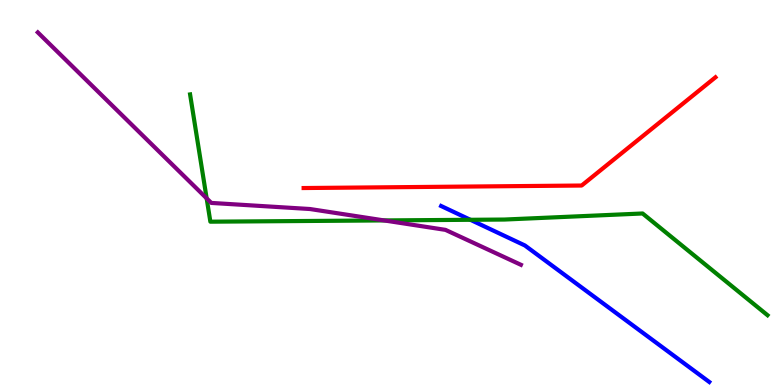[{'lines': ['blue', 'red'], 'intersections': []}, {'lines': ['green', 'red'], 'intersections': []}, {'lines': ['purple', 'red'], 'intersections': []}, {'lines': ['blue', 'green'], 'intersections': [{'x': 6.07, 'y': 4.29}]}, {'lines': ['blue', 'purple'], 'intersections': []}, {'lines': ['green', 'purple'], 'intersections': [{'x': 2.67, 'y': 4.85}, {'x': 4.96, 'y': 4.27}]}]